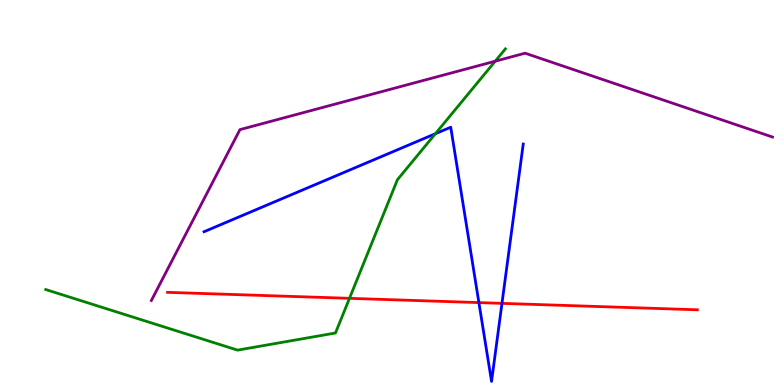[{'lines': ['blue', 'red'], 'intersections': [{'x': 6.18, 'y': 2.14}, {'x': 6.48, 'y': 2.12}]}, {'lines': ['green', 'red'], 'intersections': [{'x': 4.51, 'y': 2.25}]}, {'lines': ['purple', 'red'], 'intersections': []}, {'lines': ['blue', 'green'], 'intersections': [{'x': 5.62, 'y': 6.53}]}, {'lines': ['blue', 'purple'], 'intersections': []}, {'lines': ['green', 'purple'], 'intersections': [{'x': 6.39, 'y': 8.41}]}]